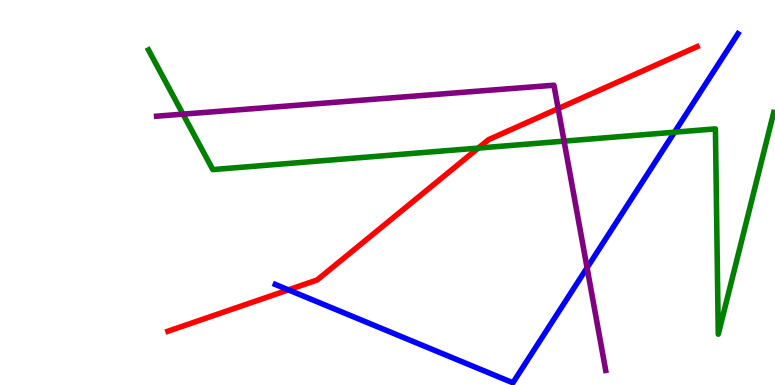[{'lines': ['blue', 'red'], 'intersections': [{'x': 3.72, 'y': 2.47}]}, {'lines': ['green', 'red'], 'intersections': [{'x': 6.17, 'y': 6.15}]}, {'lines': ['purple', 'red'], 'intersections': [{'x': 7.2, 'y': 7.18}]}, {'lines': ['blue', 'green'], 'intersections': [{'x': 8.7, 'y': 6.57}]}, {'lines': ['blue', 'purple'], 'intersections': [{'x': 7.57, 'y': 3.05}]}, {'lines': ['green', 'purple'], 'intersections': [{'x': 2.36, 'y': 7.04}, {'x': 7.28, 'y': 6.33}]}]